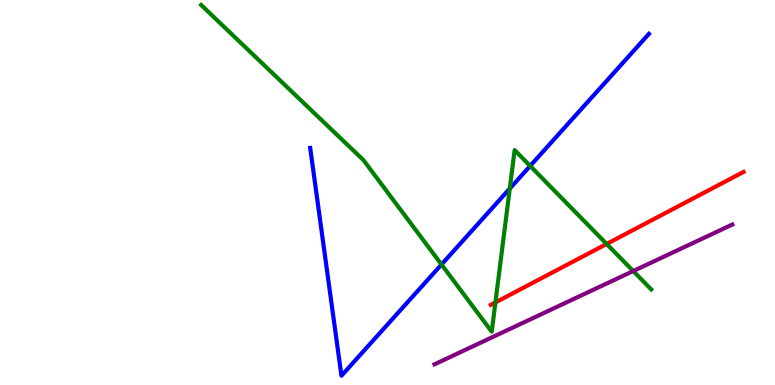[{'lines': ['blue', 'red'], 'intersections': []}, {'lines': ['green', 'red'], 'intersections': [{'x': 6.39, 'y': 2.14}, {'x': 7.83, 'y': 3.66}]}, {'lines': ['purple', 'red'], 'intersections': []}, {'lines': ['blue', 'green'], 'intersections': [{'x': 5.7, 'y': 3.13}, {'x': 6.58, 'y': 5.1}, {'x': 6.84, 'y': 5.69}]}, {'lines': ['blue', 'purple'], 'intersections': []}, {'lines': ['green', 'purple'], 'intersections': [{'x': 8.17, 'y': 2.96}]}]